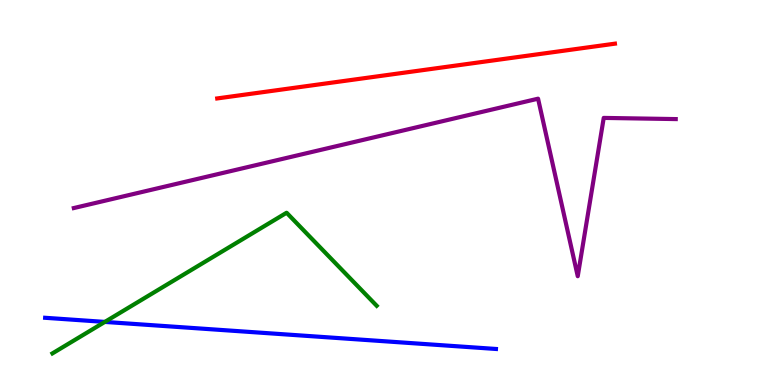[{'lines': ['blue', 'red'], 'intersections': []}, {'lines': ['green', 'red'], 'intersections': []}, {'lines': ['purple', 'red'], 'intersections': []}, {'lines': ['blue', 'green'], 'intersections': [{'x': 1.35, 'y': 1.64}]}, {'lines': ['blue', 'purple'], 'intersections': []}, {'lines': ['green', 'purple'], 'intersections': []}]